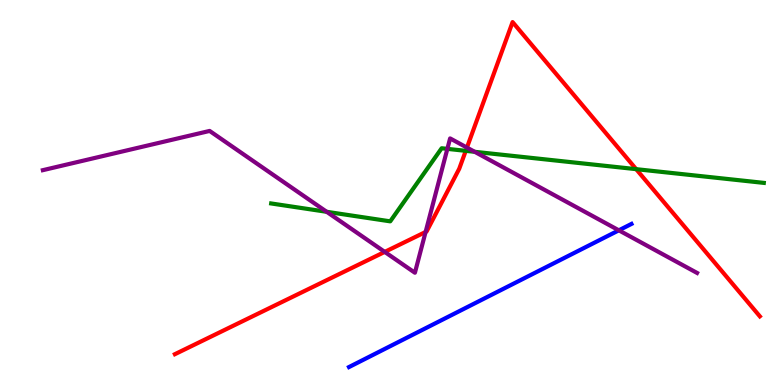[{'lines': ['blue', 'red'], 'intersections': []}, {'lines': ['green', 'red'], 'intersections': [{'x': 6.01, 'y': 6.08}, {'x': 8.21, 'y': 5.61}]}, {'lines': ['purple', 'red'], 'intersections': [{'x': 4.96, 'y': 3.46}, {'x': 5.49, 'y': 3.97}, {'x': 6.03, 'y': 6.17}]}, {'lines': ['blue', 'green'], 'intersections': []}, {'lines': ['blue', 'purple'], 'intersections': [{'x': 7.99, 'y': 4.02}]}, {'lines': ['green', 'purple'], 'intersections': [{'x': 4.22, 'y': 4.5}, {'x': 5.77, 'y': 6.13}, {'x': 6.13, 'y': 6.06}]}]